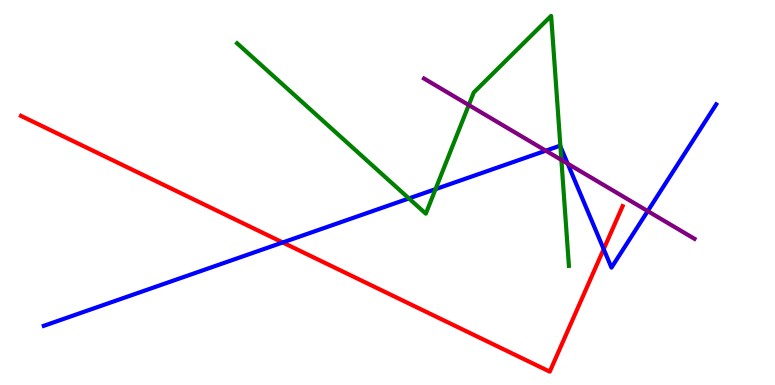[{'lines': ['blue', 'red'], 'intersections': [{'x': 3.65, 'y': 3.7}, {'x': 7.79, 'y': 3.53}]}, {'lines': ['green', 'red'], 'intersections': []}, {'lines': ['purple', 'red'], 'intersections': []}, {'lines': ['blue', 'green'], 'intersections': [{'x': 5.28, 'y': 4.85}, {'x': 5.62, 'y': 5.09}, {'x': 7.23, 'y': 6.2}]}, {'lines': ['blue', 'purple'], 'intersections': [{'x': 7.04, 'y': 6.09}, {'x': 7.32, 'y': 5.75}, {'x': 8.36, 'y': 4.52}]}, {'lines': ['green', 'purple'], 'intersections': [{'x': 6.05, 'y': 7.27}, {'x': 7.24, 'y': 5.85}]}]